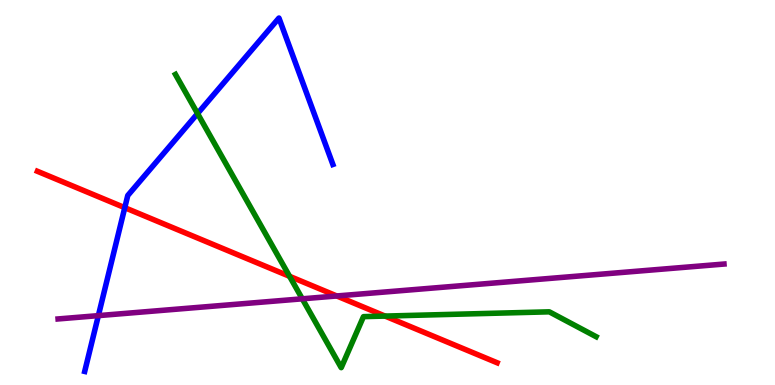[{'lines': ['blue', 'red'], 'intersections': [{'x': 1.61, 'y': 4.61}]}, {'lines': ['green', 'red'], 'intersections': [{'x': 3.74, 'y': 2.82}, {'x': 4.97, 'y': 1.79}]}, {'lines': ['purple', 'red'], 'intersections': [{'x': 4.35, 'y': 2.31}]}, {'lines': ['blue', 'green'], 'intersections': [{'x': 2.55, 'y': 7.05}]}, {'lines': ['blue', 'purple'], 'intersections': [{'x': 1.27, 'y': 1.8}]}, {'lines': ['green', 'purple'], 'intersections': [{'x': 3.9, 'y': 2.24}]}]